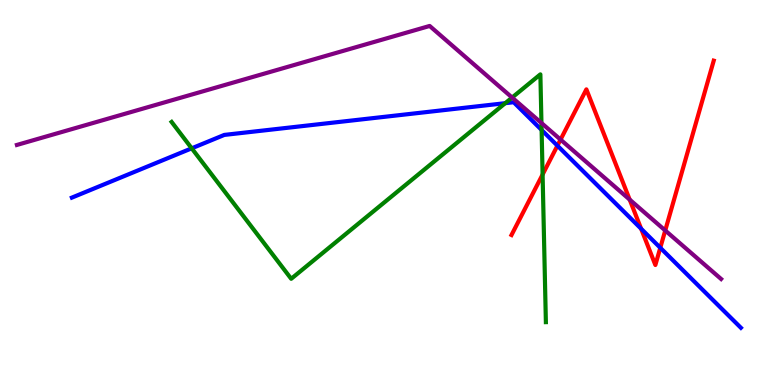[{'lines': ['blue', 'red'], 'intersections': [{'x': 7.19, 'y': 6.22}, {'x': 8.27, 'y': 4.06}, {'x': 8.52, 'y': 3.56}]}, {'lines': ['green', 'red'], 'intersections': [{'x': 7.0, 'y': 5.47}]}, {'lines': ['purple', 'red'], 'intersections': [{'x': 7.23, 'y': 6.37}, {'x': 8.12, 'y': 4.82}, {'x': 8.58, 'y': 4.01}]}, {'lines': ['blue', 'green'], 'intersections': [{'x': 2.47, 'y': 6.15}, {'x': 6.52, 'y': 7.32}, {'x': 6.99, 'y': 6.62}]}, {'lines': ['blue', 'purple'], 'intersections': []}, {'lines': ['green', 'purple'], 'intersections': [{'x': 6.61, 'y': 7.47}, {'x': 6.99, 'y': 6.8}]}]